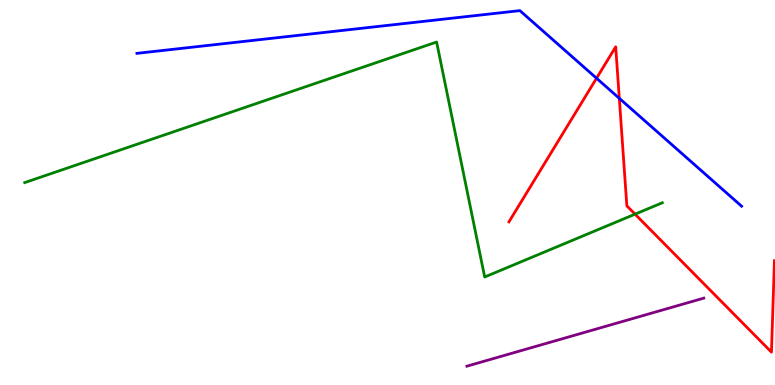[{'lines': ['blue', 'red'], 'intersections': [{'x': 7.7, 'y': 7.97}, {'x': 7.99, 'y': 7.45}]}, {'lines': ['green', 'red'], 'intersections': [{'x': 8.19, 'y': 4.44}]}, {'lines': ['purple', 'red'], 'intersections': []}, {'lines': ['blue', 'green'], 'intersections': []}, {'lines': ['blue', 'purple'], 'intersections': []}, {'lines': ['green', 'purple'], 'intersections': []}]